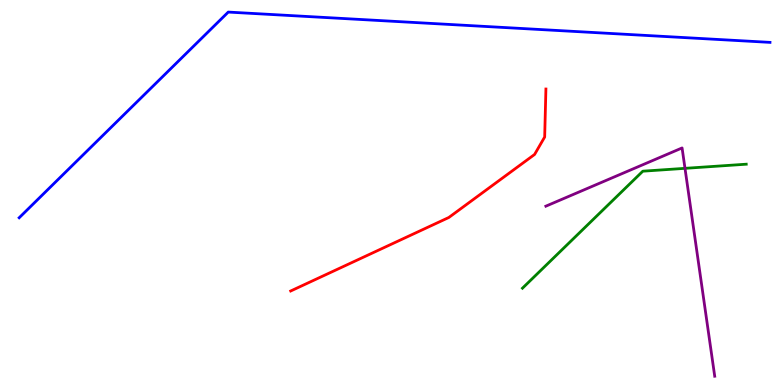[{'lines': ['blue', 'red'], 'intersections': []}, {'lines': ['green', 'red'], 'intersections': []}, {'lines': ['purple', 'red'], 'intersections': []}, {'lines': ['blue', 'green'], 'intersections': []}, {'lines': ['blue', 'purple'], 'intersections': []}, {'lines': ['green', 'purple'], 'intersections': [{'x': 8.84, 'y': 5.63}]}]